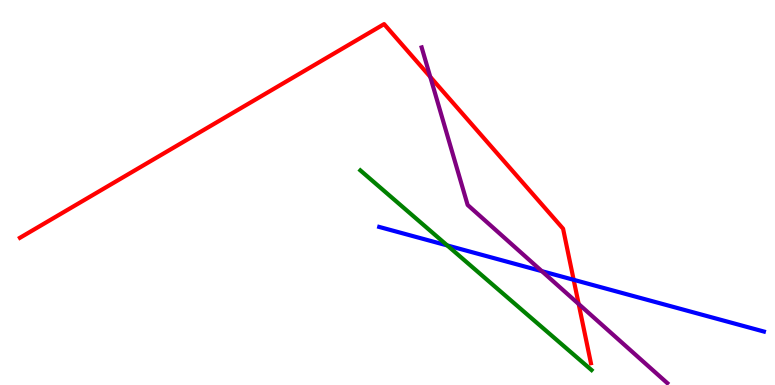[{'lines': ['blue', 'red'], 'intersections': [{'x': 7.4, 'y': 2.73}]}, {'lines': ['green', 'red'], 'intersections': []}, {'lines': ['purple', 'red'], 'intersections': [{'x': 5.55, 'y': 8.0}, {'x': 7.47, 'y': 2.1}]}, {'lines': ['blue', 'green'], 'intersections': [{'x': 5.77, 'y': 3.62}]}, {'lines': ['blue', 'purple'], 'intersections': [{'x': 6.99, 'y': 2.96}]}, {'lines': ['green', 'purple'], 'intersections': []}]